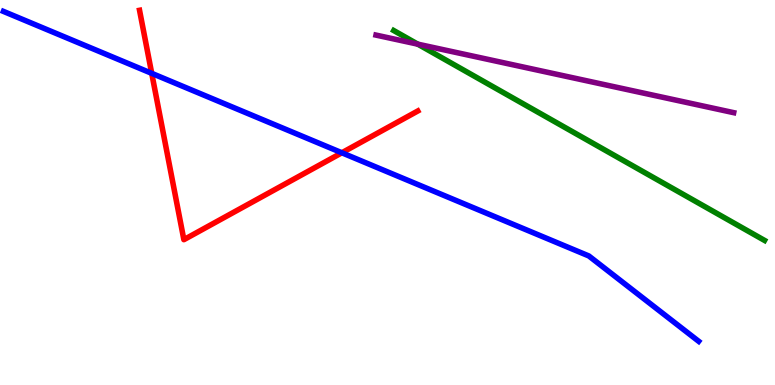[{'lines': ['blue', 'red'], 'intersections': [{'x': 1.96, 'y': 8.09}, {'x': 4.41, 'y': 6.03}]}, {'lines': ['green', 'red'], 'intersections': []}, {'lines': ['purple', 'red'], 'intersections': []}, {'lines': ['blue', 'green'], 'intersections': []}, {'lines': ['blue', 'purple'], 'intersections': []}, {'lines': ['green', 'purple'], 'intersections': [{'x': 5.39, 'y': 8.85}]}]